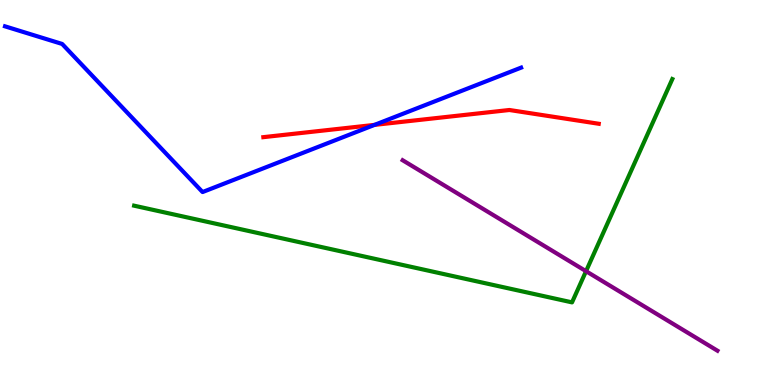[{'lines': ['blue', 'red'], 'intersections': [{'x': 4.83, 'y': 6.76}]}, {'lines': ['green', 'red'], 'intersections': []}, {'lines': ['purple', 'red'], 'intersections': []}, {'lines': ['blue', 'green'], 'intersections': []}, {'lines': ['blue', 'purple'], 'intersections': []}, {'lines': ['green', 'purple'], 'intersections': [{'x': 7.56, 'y': 2.96}]}]